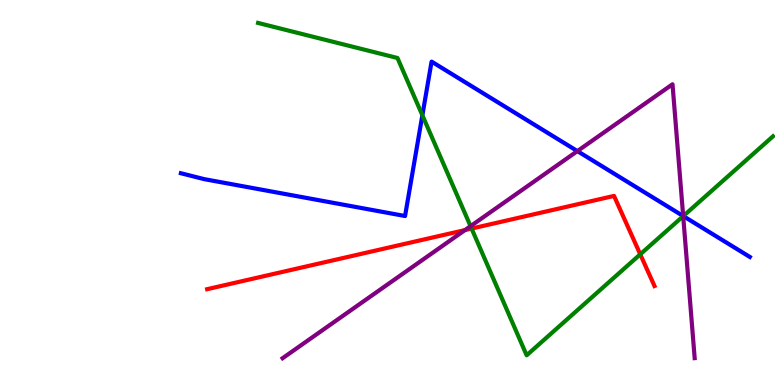[{'lines': ['blue', 'red'], 'intersections': []}, {'lines': ['green', 'red'], 'intersections': [{'x': 6.08, 'y': 4.06}, {'x': 8.26, 'y': 3.39}]}, {'lines': ['purple', 'red'], 'intersections': [{'x': 6.0, 'y': 4.02}]}, {'lines': ['blue', 'green'], 'intersections': [{'x': 5.45, 'y': 7.01}, {'x': 8.82, 'y': 4.39}]}, {'lines': ['blue', 'purple'], 'intersections': [{'x': 7.45, 'y': 6.08}, {'x': 8.82, 'y': 4.39}]}, {'lines': ['green', 'purple'], 'intersections': [{'x': 6.07, 'y': 4.13}, {'x': 8.82, 'y': 4.39}]}]